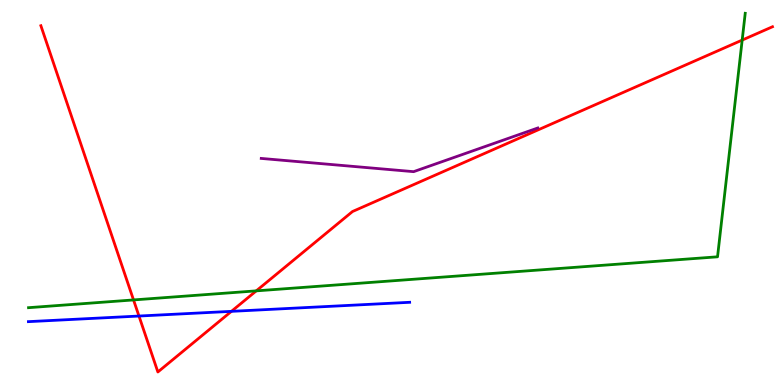[{'lines': ['blue', 'red'], 'intersections': [{'x': 1.79, 'y': 1.79}, {'x': 2.99, 'y': 1.91}]}, {'lines': ['green', 'red'], 'intersections': [{'x': 1.72, 'y': 2.21}, {'x': 3.31, 'y': 2.44}, {'x': 9.58, 'y': 8.96}]}, {'lines': ['purple', 'red'], 'intersections': []}, {'lines': ['blue', 'green'], 'intersections': []}, {'lines': ['blue', 'purple'], 'intersections': []}, {'lines': ['green', 'purple'], 'intersections': []}]